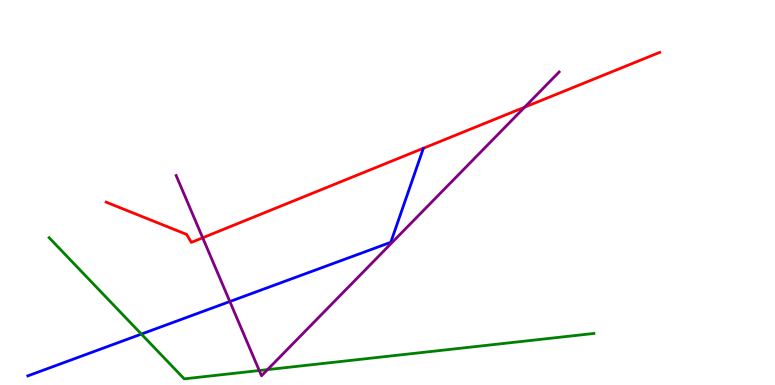[{'lines': ['blue', 'red'], 'intersections': []}, {'lines': ['green', 'red'], 'intersections': []}, {'lines': ['purple', 'red'], 'intersections': [{'x': 2.62, 'y': 3.82}, {'x': 6.77, 'y': 7.22}]}, {'lines': ['blue', 'green'], 'intersections': [{'x': 1.82, 'y': 1.32}]}, {'lines': ['blue', 'purple'], 'intersections': [{'x': 2.97, 'y': 2.17}]}, {'lines': ['green', 'purple'], 'intersections': [{'x': 3.35, 'y': 0.376}, {'x': 3.45, 'y': 0.399}]}]